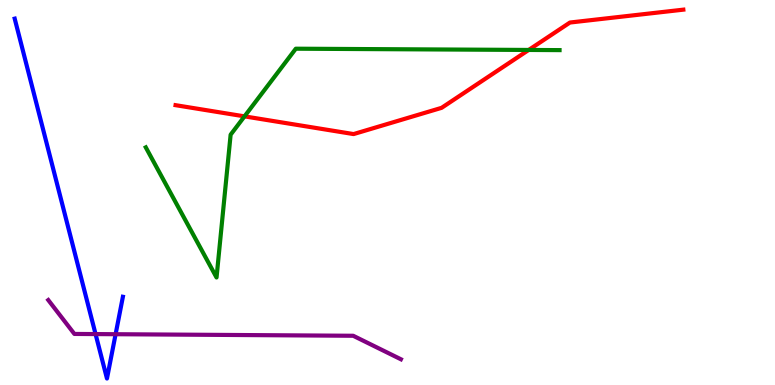[{'lines': ['blue', 'red'], 'intersections': []}, {'lines': ['green', 'red'], 'intersections': [{'x': 3.15, 'y': 6.98}, {'x': 6.82, 'y': 8.7}]}, {'lines': ['purple', 'red'], 'intersections': []}, {'lines': ['blue', 'green'], 'intersections': []}, {'lines': ['blue', 'purple'], 'intersections': [{'x': 1.23, 'y': 1.32}, {'x': 1.49, 'y': 1.32}]}, {'lines': ['green', 'purple'], 'intersections': []}]